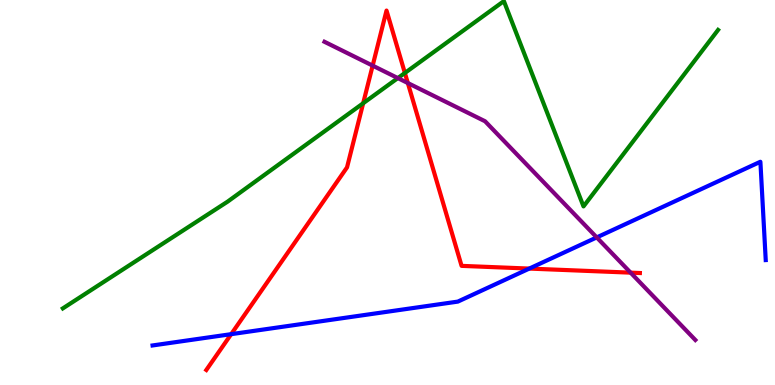[{'lines': ['blue', 'red'], 'intersections': [{'x': 2.98, 'y': 1.32}, {'x': 6.83, 'y': 3.02}]}, {'lines': ['green', 'red'], 'intersections': [{'x': 4.69, 'y': 7.32}, {'x': 5.22, 'y': 8.1}]}, {'lines': ['purple', 'red'], 'intersections': [{'x': 4.81, 'y': 8.3}, {'x': 5.26, 'y': 7.84}, {'x': 8.14, 'y': 2.92}]}, {'lines': ['blue', 'green'], 'intersections': []}, {'lines': ['blue', 'purple'], 'intersections': [{'x': 7.7, 'y': 3.83}]}, {'lines': ['green', 'purple'], 'intersections': [{'x': 5.13, 'y': 7.97}]}]